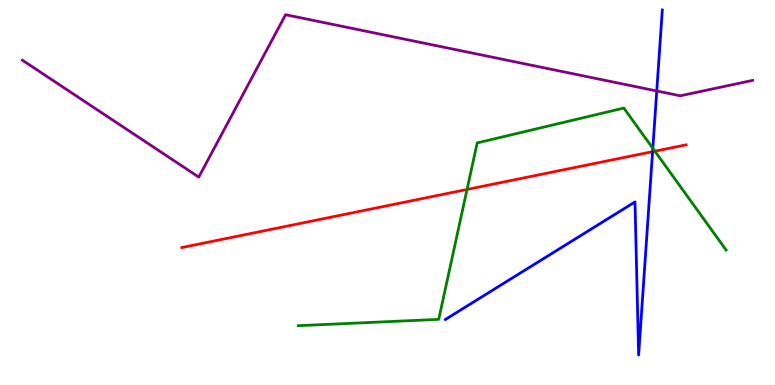[{'lines': ['blue', 'red'], 'intersections': [{'x': 8.42, 'y': 6.06}]}, {'lines': ['green', 'red'], 'intersections': [{'x': 6.03, 'y': 5.08}, {'x': 8.45, 'y': 6.07}]}, {'lines': ['purple', 'red'], 'intersections': []}, {'lines': ['blue', 'green'], 'intersections': [{'x': 8.42, 'y': 6.15}]}, {'lines': ['blue', 'purple'], 'intersections': [{'x': 8.47, 'y': 7.64}]}, {'lines': ['green', 'purple'], 'intersections': []}]